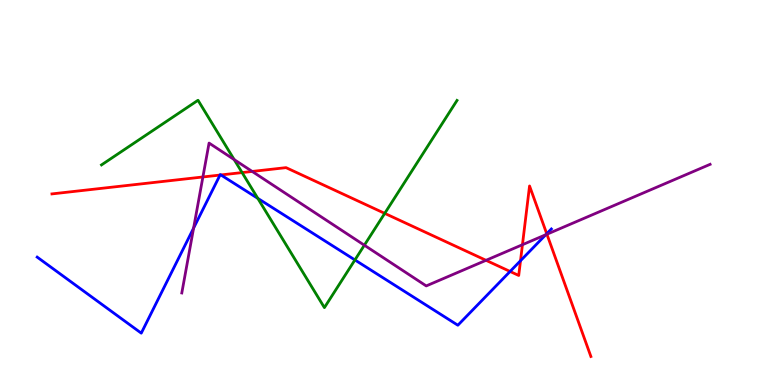[{'lines': ['blue', 'red'], 'intersections': [{'x': 2.84, 'y': 5.45}, {'x': 2.85, 'y': 5.46}, {'x': 6.58, 'y': 2.95}, {'x': 6.72, 'y': 3.23}, {'x': 7.05, 'y': 3.93}]}, {'lines': ['green', 'red'], 'intersections': [{'x': 3.12, 'y': 5.52}, {'x': 4.96, 'y': 4.46}]}, {'lines': ['purple', 'red'], 'intersections': [{'x': 2.62, 'y': 5.4}, {'x': 3.25, 'y': 5.55}, {'x': 6.27, 'y': 3.24}, {'x': 6.74, 'y': 3.64}, {'x': 7.06, 'y': 3.92}]}, {'lines': ['blue', 'green'], 'intersections': [{'x': 3.33, 'y': 4.85}, {'x': 4.58, 'y': 3.25}]}, {'lines': ['blue', 'purple'], 'intersections': [{'x': 2.5, 'y': 4.08}, {'x': 7.04, 'y': 3.9}]}, {'lines': ['green', 'purple'], 'intersections': [{'x': 3.02, 'y': 5.85}, {'x': 4.7, 'y': 3.63}]}]